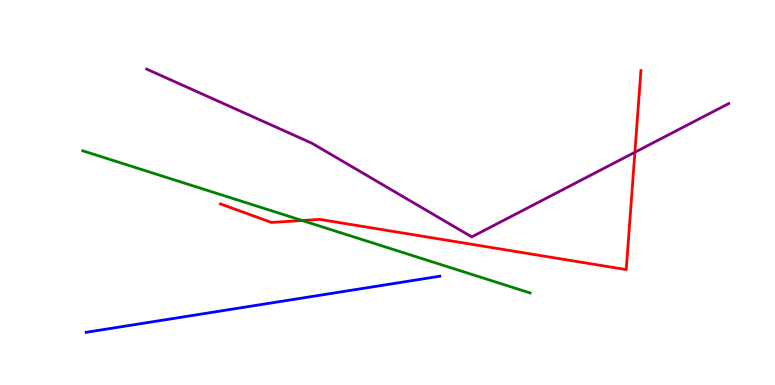[{'lines': ['blue', 'red'], 'intersections': []}, {'lines': ['green', 'red'], 'intersections': [{'x': 3.9, 'y': 4.27}]}, {'lines': ['purple', 'red'], 'intersections': [{'x': 8.19, 'y': 6.05}]}, {'lines': ['blue', 'green'], 'intersections': []}, {'lines': ['blue', 'purple'], 'intersections': []}, {'lines': ['green', 'purple'], 'intersections': []}]